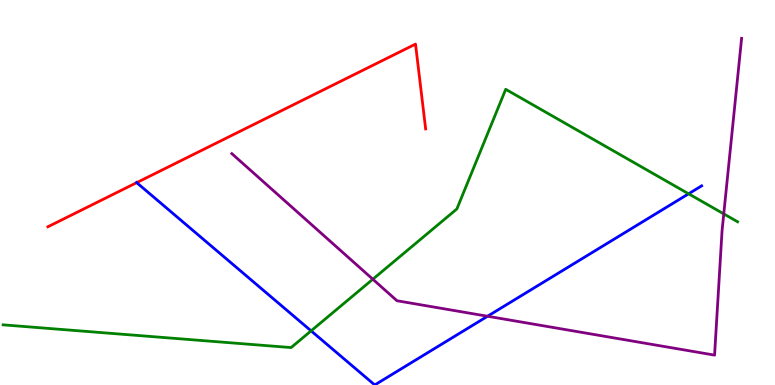[{'lines': ['blue', 'red'], 'intersections': [{'x': 1.76, 'y': 5.26}]}, {'lines': ['green', 'red'], 'intersections': []}, {'lines': ['purple', 'red'], 'intersections': []}, {'lines': ['blue', 'green'], 'intersections': [{'x': 4.01, 'y': 1.41}, {'x': 8.89, 'y': 4.97}]}, {'lines': ['blue', 'purple'], 'intersections': [{'x': 6.29, 'y': 1.79}]}, {'lines': ['green', 'purple'], 'intersections': [{'x': 4.81, 'y': 2.75}, {'x': 9.34, 'y': 4.44}]}]